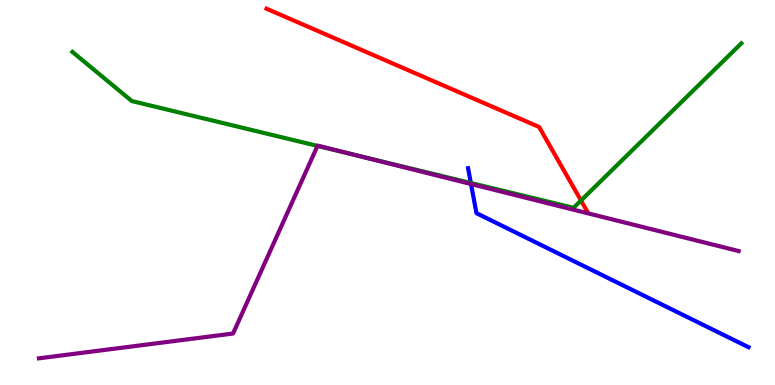[{'lines': ['blue', 'red'], 'intersections': []}, {'lines': ['green', 'red'], 'intersections': [{'x': 7.5, 'y': 4.79}]}, {'lines': ['purple', 'red'], 'intersections': []}, {'lines': ['blue', 'green'], 'intersections': [{'x': 6.08, 'y': 5.25}]}, {'lines': ['blue', 'purple'], 'intersections': [{'x': 6.08, 'y': 5.22}]}, {'lines': ['green', 'purple'], 'intersections': [{'x': 4.1, 'y': 6.21}, {'x': 4.59, 'y': 5.97}]}]